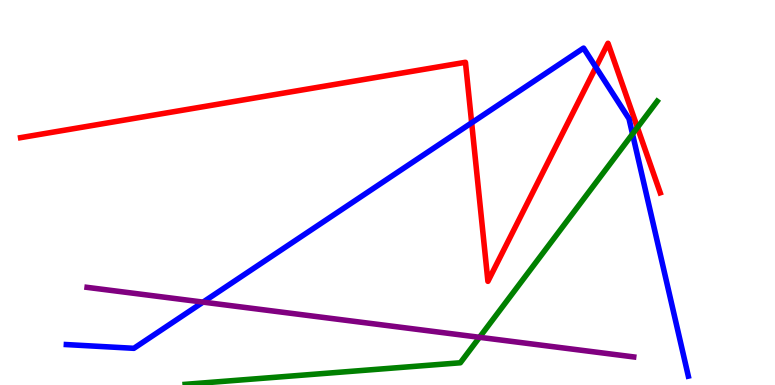[{'lines': ['blue', 'red'], 'intersections': [{'x': 6.09, 'y': 6.81}, {'x': 7.69, 'y': 8.25}]}, {'lines': ['green', 'red'], 'intersections': [{'x': 8.22, 'y': 6.69}]}, {'lines': ['purple', 'red'], 'intersections': []}, {'lines': ['blue', 'green'], 'intersections': [{'x': 8.16, 'y': 6.52}]}, {'lines': ['blue', 'purple'], 'intersections': [{'x': 2.62, 'y': 2.15}]}, {'lines': ['green', 'purple'], 'intersections': [{'x': 6.19, 'y': 1.24}]}]